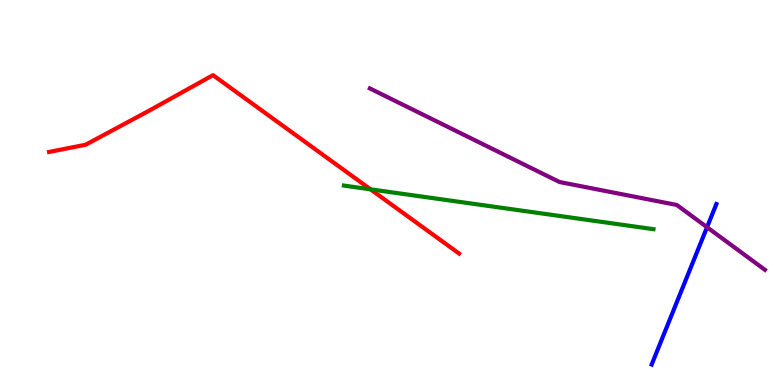[{'lines': ['blue', 'red'], 'intersections': []}, {'lines': ['green', 'red'], 'intersections': [{'x': 4.78, 'y': 5.08}]}, {'lines': ['purple', 'red'], 'intersections': []}, {'lines': ['blue', 'green'], 'intersections': []}, {'lines': ['blue', 'purple'], 'intersections': [{'x': 9.12, 'y': 4.1}]}, {'lines': ['green', 'purple'], 'intersections': []}]